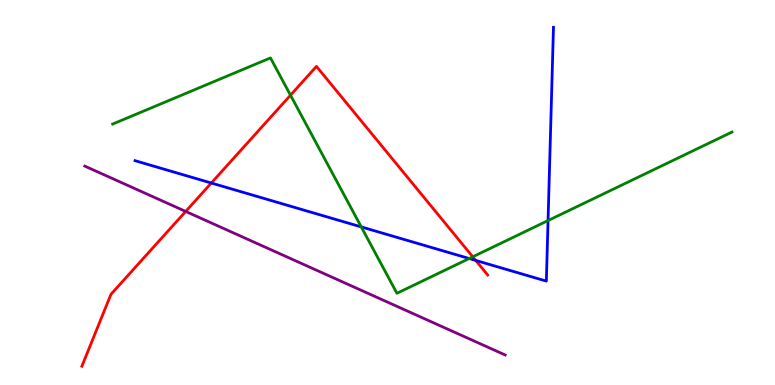[{'lines': ['blue', 'red'], 'intersections': [{'x': 2.73, 'y': 5.25}, {'x': 6.14, 'y': 3.24}]}, {'lines': ['green', 'red'], 'intersections': [{'x': 3.75, 'y': 7.53}, {'x': 6.1, 'y': 3.33}]}, {'lines': ['purple', 'red'], 'intersections': [{'x': 2.4, 'y': 4.51}]}, {'lines': ['blue', 'green'], 'intersections': [{'x': 4.66, 'y': 4.11}, {'x': 6.05, 'y': 3.29}, {'x': 7.07, 'y': 4.27}]}, {'lines': ['blue', 'purple'], 'intersections': []}, {'lines': ['green', 'purple'], 'intersections': []}]